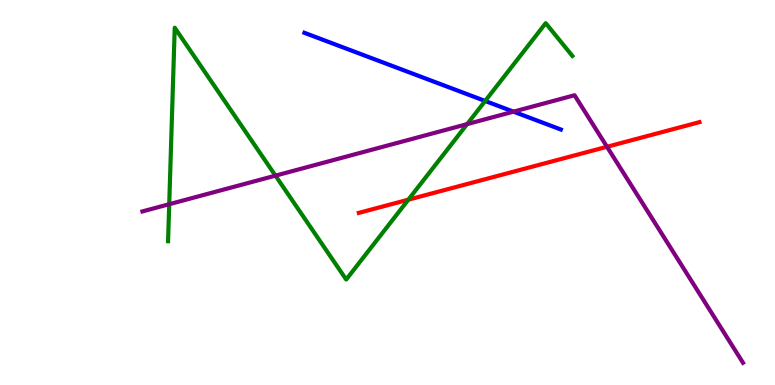[{'lines': ['blue', 'red'], 'intersections': []}, {'lines': ['green', 'red'], 'intersections': [{'x': 5.27, 'y': 4.81}]}, {'lines': ['purple', 'red'], 'intersections': [{'x': 7.83, 'y': 6.19}]}, {'lines': ['blue', 'green'], 'intersections': [{'x': 6.26, 'y': 7.38}]}, {'lines': ['blue', 'purple'], 'intersections': [{'x': 6.63, 'y': 7.1}]}, {'lines': ['green', 'purple'], 'intersections': [{'x': 2.18, 'y': 4.7}, {'x': 3.55, 'y': 5.44}, {'x': 6.03, 'y': 6.78}]}]